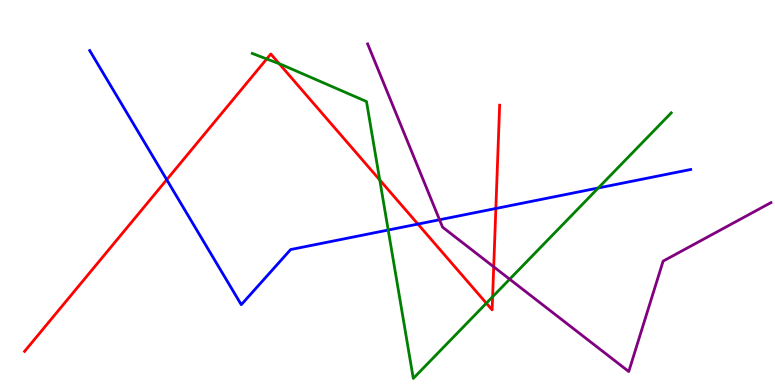[{'lines': ['blue', 'red'], 'intersections': [{'x': 2.15, 'y': 5.33}, {'x': 5.39, 'y': 4.18}, {'x': 6.4, 'y': 4.58}]}, {'lines': ['green', 'red'], 'intersections': [{'x': 3.44, 'y': 8.47}, {'x': 3.6, 'y': 8.34}, {'x': 4.9, 'y': 5.33}, {'x': 6.28, 'y': 2.12}, {'x': 6.36, 'y': 2.29}]}, {'lines': ['purple', 'red'], 'intersections': [{'x': 6.37, 'y': 3.07}]}, {'lines': ['blue', 'green'], 'intersections': [{'x': 5.01, 'y': 4.03}, {'x': 7.72, 'y': 5.12}]}, {'lines': ['blue', 'purple'], 'intersections': [{'x': 5.67, 'y': 4.29}]}, {'lines': ['green', 'purple'], 'intersections': [{'x': 6.58, 'y': 2.75}]}]